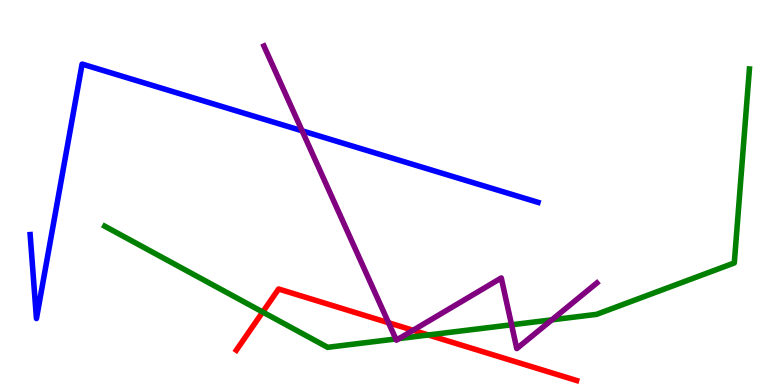[{'lines': ['blue', 'red'], 'intersections': []}, {'lines': ['green', 'red'], 'intersections': [{'x': 3.39, 'y': 1.9}, {'x': 5.53, 'y': 1.3}]}, {'lines': ['purple', 'red'], 'intersections': [{'x': 5.01, 'y': 1.62}, {'x': 5.33, 'y': 1.42}]}, {'lines': ['blue', 'green'], 'intersections': []}, {'lines': ['blue', 'purple'], 'intersections': [{'x': 3.9, 'y': 6.6}]}, {'lines': ['green', 'purple'], 'intersections': [{'x': 5.11, 'y': 1.2}, {'x': 5.15, 'y': 1.21}, {'x': 6.6, 'y': 1.56}, {'x': 7.12, 'y': 1.69}]}]